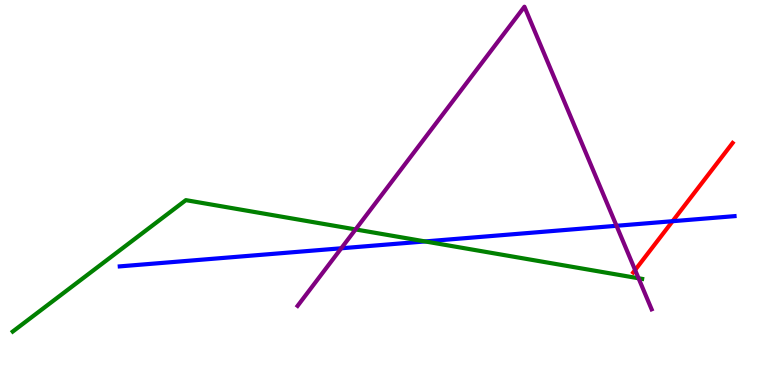[{'lines': ['blue', 'red'], 'intersections': [{'x': 8.68, 'y': 4.25}]}, {'lines': ['green', 'red'], 'intersections': []}, {'lines': ['purple', 'red'], 'intersections': [{'x': 8.19, 'y': 2.99}]}, {'lines': ['blue', 'green'], 'intersections': [{'x': 5.49, 'y': 3.73}]}, {'lines': ['blue', 'purple'], 'intersections': [{'x': 4.4, 'y': 3.55}, {'x': 7.96, 'y': 4.14}]}, {'lines': ['green', 'purple'], 'intersections': [{'x': 4.59, 'y': 4.04}, {'x': 8.24, 'y': 2.77}]}]